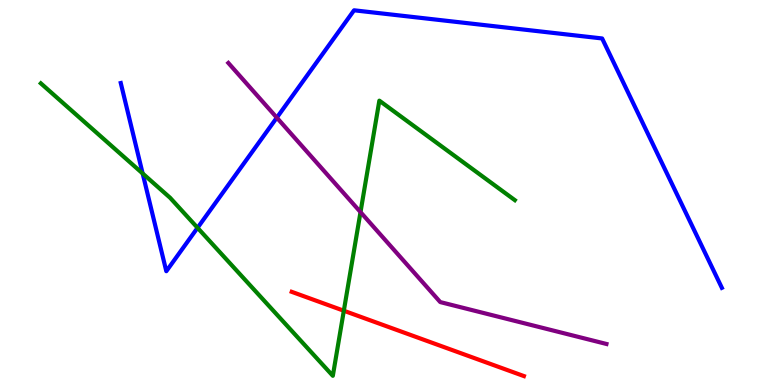[{'lines': ['blue', 'red'], 'intersections': []}, {'lines': ['green', 'red'], 'intersections': [{'x': 4.44, 'y': 1.93}]}, {'lines': ['purple', 'red'], 'intersections': []}, {'lines': ['blue', 'green'], 'intersections': [{'x': 1.84, 'y': 5.49}, {'x': 2.55, 'y': 4.08}]}, {'lines': ['blue', 'purple'], 'intersections': [{'x': 3.57, 'y': 6.94}]}, {'lines': ['green', 'purple'], 'intersections': [{'x': 4.65, 'y': 4.49}]}]